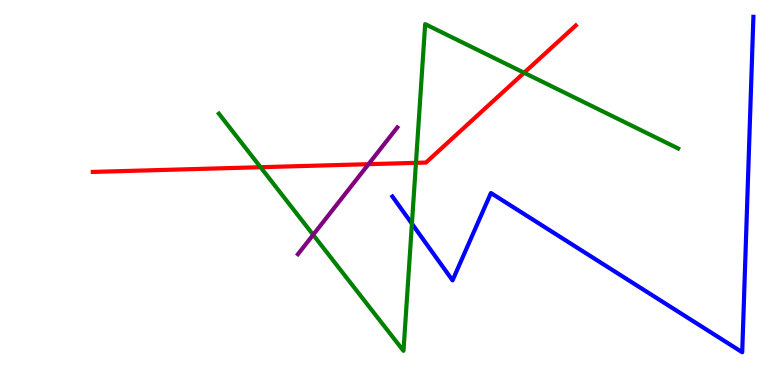[{'lines': ['blue', 'red'], 'intersections': []}, {'lines': ['green', 'red'], 'intersections': [{'x': 3.36, 'y': 5.66}, {'x': 5.37, 'y': 5.77}, {'x': 6.76, 'y': 8.11}]}, {'lines': ['purple', 'red'], 'intersections': [{'x': 4.75, 'y': 5.74}]}, {'lines': ['blue', 'green'], 'intersections': [{'x': 5.32, 'y': 4.19}]}, {'lines': ['blue', 'purple'], 'intersections': []}, {'lines': ['green', 'purple'], 'intersections': [{'x': 4.04, 'y': 3.9}]}]